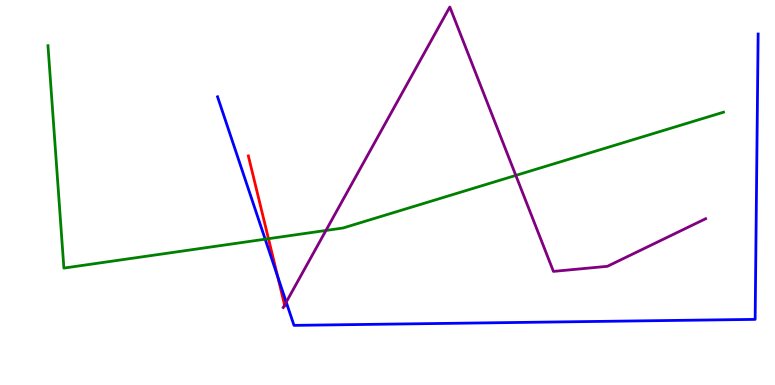[{'lines': ['blue', 'red'], 'intersections': [{'x': 3.58, 'y': 2.82}]}, {'lines': ['green', 'red'], 'intersections': [{'x': 3.46, 'y': 3.8}]}, {'lines': ['purple', 'red'], 'intersections': [{'x': 3.67, 'y': 2.08}]}, {'lines': ['blue', 'green'], 'intersections': [{'x': 3.42, 'y': 3.79}]}, {'lines': ['blue', 'purple'], 'intersections': [{'x': 3.69, 'y': 2.15}]}, {'lines': ['green', 'purple'], 'intersections': [{'x': 4.21, 'y': 4.01}, {'x': 6.66, 'y': 5.44}]}]